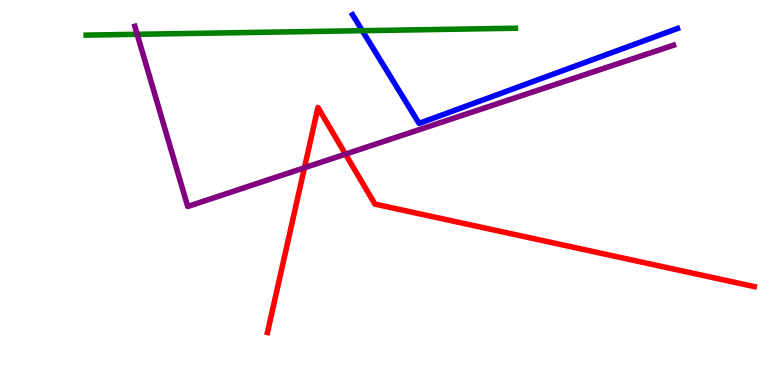[{'lines': ['blue', 'red'], 'intersections': []}, {'lines': ['green', 'red'], 'intersections': []}, {'lines': ['purple', 'red'], 'intersections': [{'x': 3.93, 'y': 5.64}, {'x': 4.46, 'y': 6.0}]}, {'lines': ['blue', 'green'], 'intersections': [{'x': 4.67, 'y': 9.2}]}, {'lines': ['blue', 'purple'], 'intersections': []}, {'lines': ['green', 'purple'], 'intersections': [{'x': 1.77, 'y': 9.11}]}]